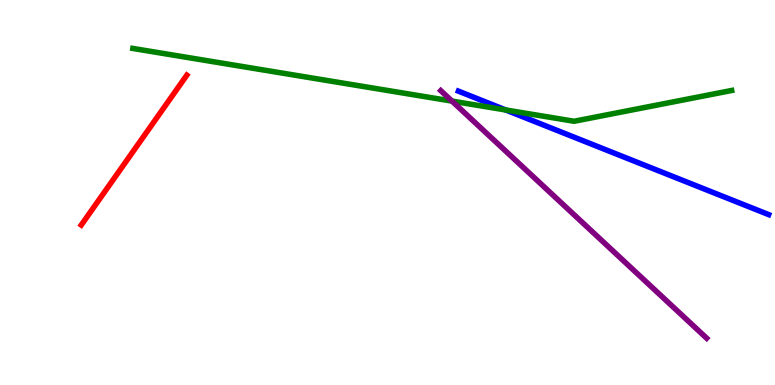[{'lines': ['blue', 'red'], 'intersections': []}, {'lines': ['green', 'red'], 'intersections': []}, {'lines': ['purple', 'red'], 'intersections': []}, {'lines': ['blue', 'green'], 'intersections': [{'x': 6.53, 'y': 7.14}]}, {'lines': ['blue', 'purple'], 'intersections': []}, {'lines': ['green', 'purple'], 'intersections': [{'x': 5.83, 'y': 7.37}]}]